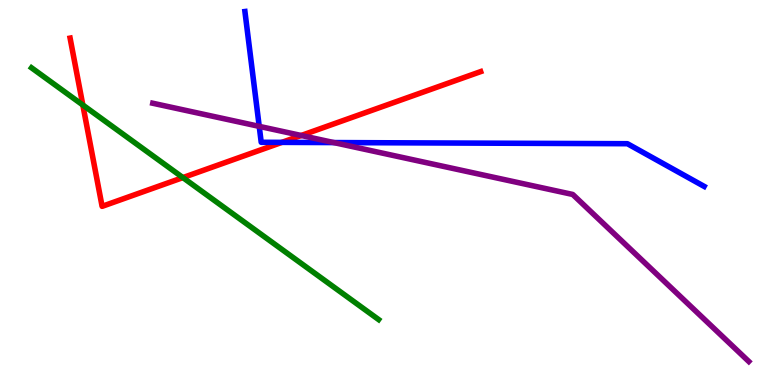[{'lines': ['blue', 'red'], 'intersections': [{'x': 3.64, 'y': 6.3}]}, {'lines': ['green', 'red'], 'intersections': [{'x': 1.07, 'y': 7.27}, {'x': 2.36, 'y': 5.39}]}, {'lines': ['purple', 'red'], 'intersections': [{'x': 3.89, 'y': 6.48}]}, {'lines': ['blue', 'green'], 'intersections': []}, {'lines': ['blue', 'purple'], 'intersections': [{'x': 3.34, 'y': 6.72}, {'x': 4.31, 'y': 6.3}]}, {'lines': ['green', 'purple'], 'intersections': []}]